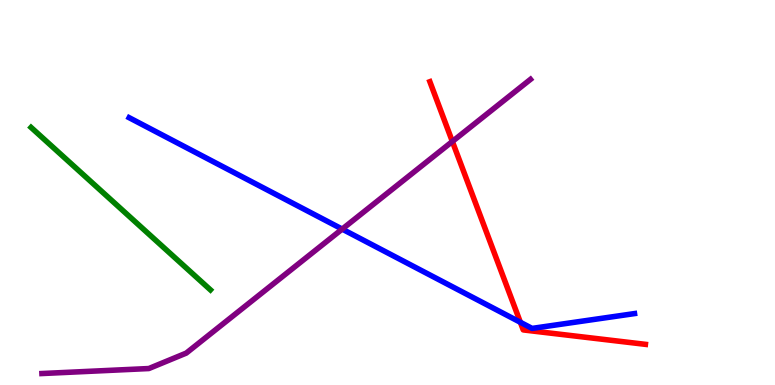[{'lines': ['blue', 'red'], 'intersections': [{'x': 6.71, 'y': 1.63}]}, {'lines': ['green', 'red'], 'intersections': []}, {'lines': ['purple', 'red'], 'intersections': [{'x': 5.84, 'y': 6.33}]}, {'lines': ['blue', 'green'], 'intersections': []}, {'lines': ['blue', 'purple'], 'intersections': [{'x': 4.42, 'y': 4.05}]}, {'lines': ['green', 'purple'], 'intersections': []}]